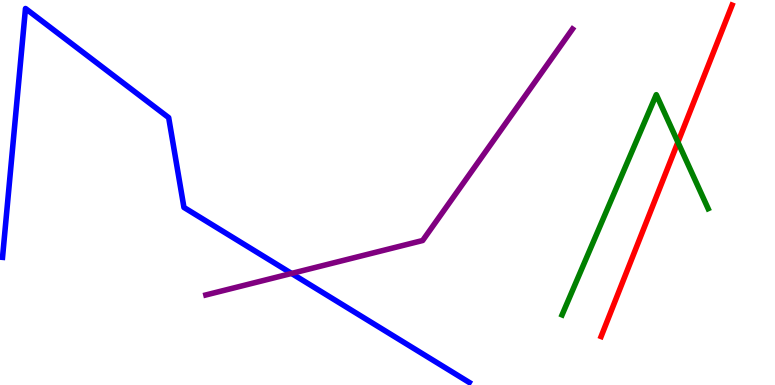[{'lines': ['blue', 'red'], 'intersections': []}, {'lines': ['green', 'red'], 'intersections': [{'x': 8.75, 'y': 6.31}]}, {'lines': ['purple', 'red'], 'intersections': []}, {'lines': ['blue', 'green'], 'intersections': []}, {'lines': ['blue', 'purple'], 'intersections': [{'x': 3.76, 'y': 2.9}]}, {'lines': ['green', 'purple'], 'intersections': []}]